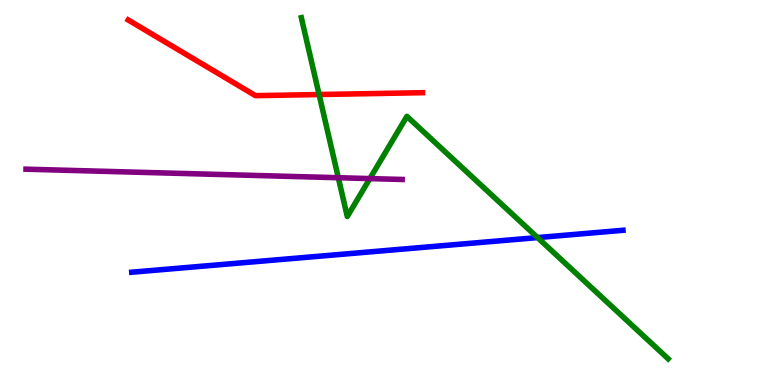[{'lines': ['blue', 'red'], 'intersections': []}, {'lines': ['green', 'red'], 'intersections': [{'x': 4.12, 'y': 7.54}]}, {'lines': ['purple', 'red'], 'intersections': []}, {'lines': ['blue', 'green'], 'intersections': [{'x': 6.94, 'y': 3.83}]}, {'lines': ['blue', 'purple'], 'intersections': []}, {'lines': ['green', 'purple'], 'intersections': [{'x': 4.37, 'y': 5.38}, {'x': 4.77, 'y': 5.36}]}]